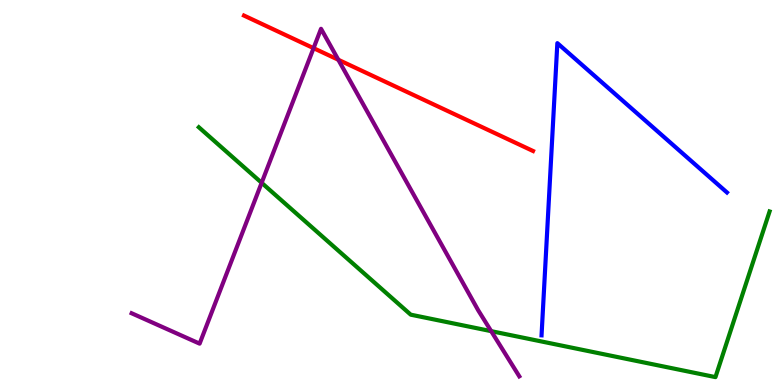[{'lines': ['blue', 'red'], 'intersections': []}, {'lines': ['green', 'red'], 'intersections': []}, {'lines': ['purple', 'red'], 'intersections': [{'x': 4.05, 'y': 8.75}, {'x': 4.37, 'y': 8.45}]}, {'lines': ['blue', 'green'], 'intersections': []}, {'lines': ['blue', 'purple'], 'intersections': []}, {'lines': ['green', 'purple'], 'intersections': [{'x': 3.38, 'y': 5.25}, {'x': 6.34, 'y': 1.4}]}]